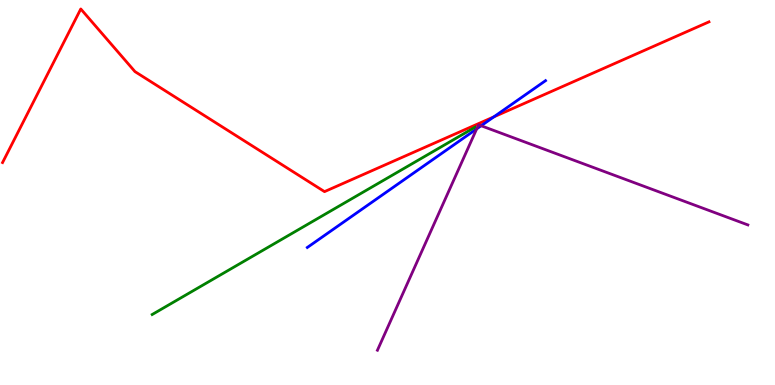[{'lines': ['blue', 'red'], 'intersections': [{'x': 6.37, 'y': 6.96}]}, {'lines': ['green', 'red'], 'intersections': []}, {'lines': ['purple', 'red'], 'intersections': []}, {'lines': ['blue', 'green'], 'intersections': []}, {'lines': ['blue', 'purple'], 'intersections': [{'x': 6.15, 'y': 6.65}, {'x': 6.21, 'y': 6.73}]}, {'lines': ['green', 'purple'], 'intersections': []}]